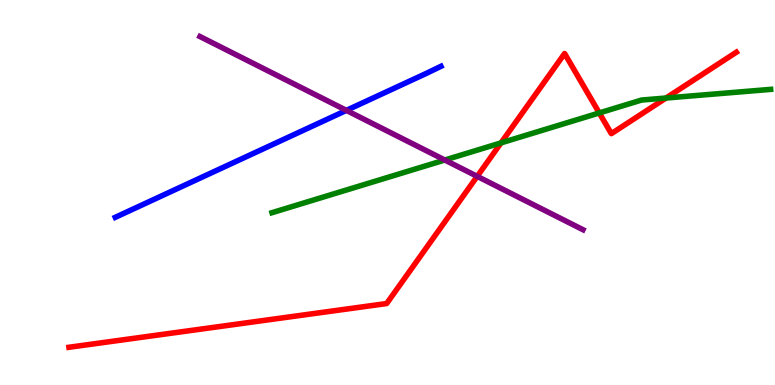[{'lines': ['blue', 'red'], 'intersections': []}, {'lines': ['green', 'red'], 'intersections': [{'x': 6.46, 'y': 6.29}, {'x': 7.73, 'y': 7.07}, {'x': 8.59, 'y': 7.45}]}, {'lines': ['purple', 'red'], 'intersections': [{'x': 6.16, 'y': 5.42}]}, {'lines': ['blue', 'green'], 'intersections': []}, {'lines': ['blue', 'purple'], 'intersections': [{'x': 4.47, 'y': 7.13}]}, {'lines': ['green', 'purple'], 'intersections': [{'x': 5.74, 'y': 5.84}]}]